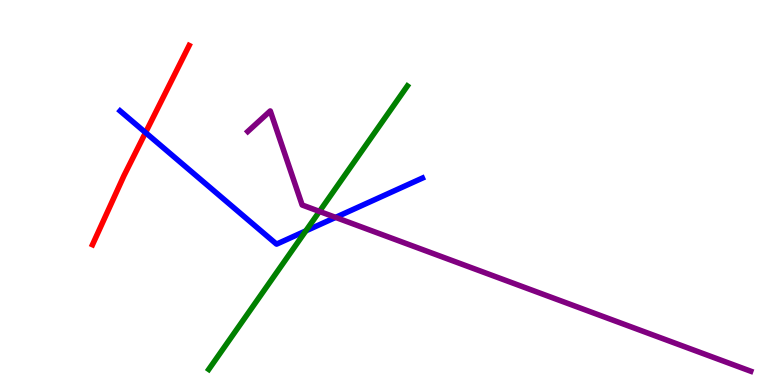[{'lines': ['blue', 'red'], 'intersections': [{'x': 1.88, 'y': 6.56}]}, {'lines': ['green', 'red'], 'intersections': []}, {'lines': ['purple', 'red'], 'intersections': []}, {'lines': ['blue', 'green'], 'intersections': [{'x': 3.95, 'y': 4.0}]}, {'lines': ['blue', 'purple'], 'intersections': [{'x': 4.33, 'y': 4.35}]}, {'lines': ['green', 'purple'], 'intersections': [{'x': 4.12, 'y': 4.51}]}]